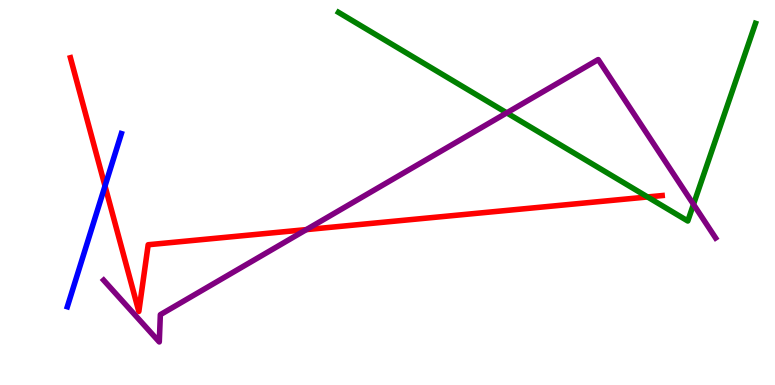[{'lines': ['blue', 'red'], 'intersections': [{'x': 1.35, 'y': 5.17}]}, {'lines': ['green', 'red'], 'intersections': [{'x': 8.36, 'y': 4.88}]}, {'lines': ['purple', 'red'], 'intersections': [{'x': 3.95, 'y': 4.04}]}, {'lines': ['blue', 'green'], 'intersections': []}, {'lines': ['blue', 'purple'], 'intersections': []}, {'lines': ['green', 'purple'], 'intersections': [{'x': 6.54, 'y': 7.07}, {'x': 8.95, 'y': 4.69}]}]